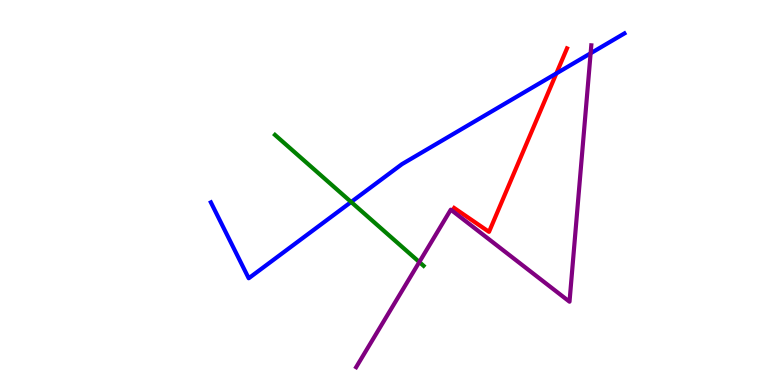[{'lines': ['blue', 'red'], 'intersections': [{'x': 7.18, 'y': 8.09}]}, {'lines': ['green', 'red'], 'intersections': []}, {'lines': ['purple', 'red'], 'intersections': []}, {'lines': ['blue', 'green'], 'intersections': [{'x': 4.53, 'y': 4.75}]}, {'lines': ['blue', 'purple'], 'intersections': [{'x': 7.62, 'y': 8.62}]}, {'lines': ['green', 'purple'], 'intersections': [{'x': 5.41, 'y': 3.19}]}]